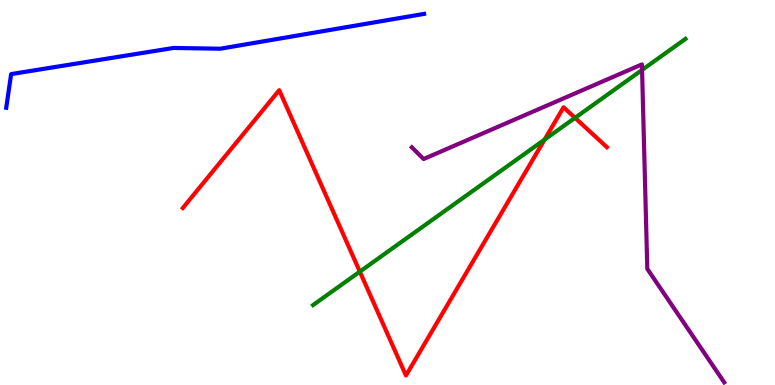[{'lines': ['blue', 'red'], 'intersections': []}, {'lines': ['green', 'red'], 'intersections': [{'x': 4.64, 'y': 2.94}, {'x': 7.03, 'y': 6.37}, {'x': 7.42, 'y': 6.94}]}, {'lines': ['purple', 'red'], 'intersections': []}, {'lines': ['blue', 'green'], 'intersections': []}, {'lines': ['blue', 'purple'], 'intersections': []}, {'lines': ['green', 'purple'], 'intersections': [{'x': 8.28, 'y': 8.18}]}]